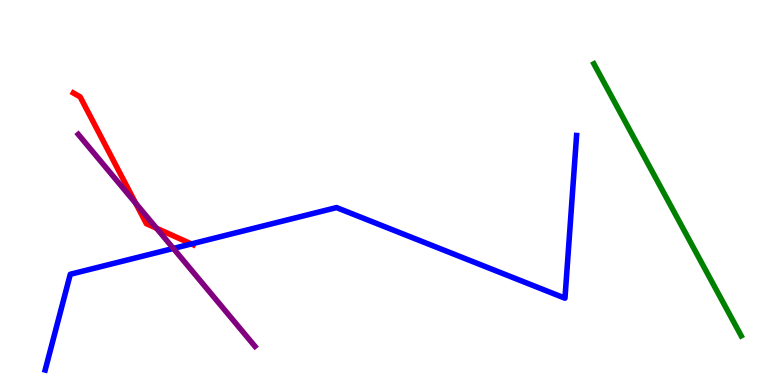[{'lines': ['blue', 'red'], 'intersections': [{'x': 2.47, 'y': 3.66}]}, {'lines': ['green', 'red'], 'intersections': []}, {'lines': ['purple', 'red'], 'intersections': [{'x': 1.75, 'y': 4.72}, {'x': 2.02, 'y': 4.07}]}, {'lines': ['blue', 'green'], 'intersections': []}, {'lines': ['blue', 'purple'], 'intersections': [{'x': 2.24, 'y': 3.55}]}, {'lines': ['green', 'purple'], 'intersections': []}]